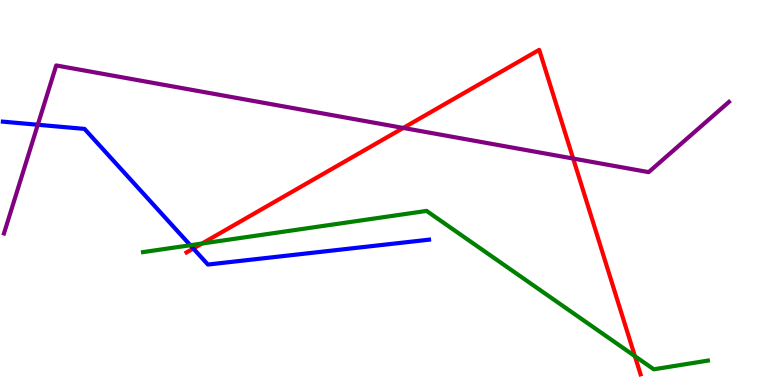[{'lines': ['blue', 'red'], 'intersections': [{'x': 2.49, 'y': 3.54}]}, {'lines': ['green', 'red'], 'intersections': [{'x': 2.61, 'y': 3.67}, {'x': 8.19, 'y': 0.75}]}, {'lines': ['purple', 'red'], 'intersections': [{'x': 5.2, 'y': 6.68}, {'x': 7.4, 'y': 5.88}]}, {'lines': ['blue', 'green'], 'intersections': [{'x': 2.46, 'y': 3.63}]}, {'lines': ['blue', 'purple'], 'intersections': [{'x': 0.488, 'y': 6.76}]}, {'lines': ['green', 'purple'], 'intersections': []}]